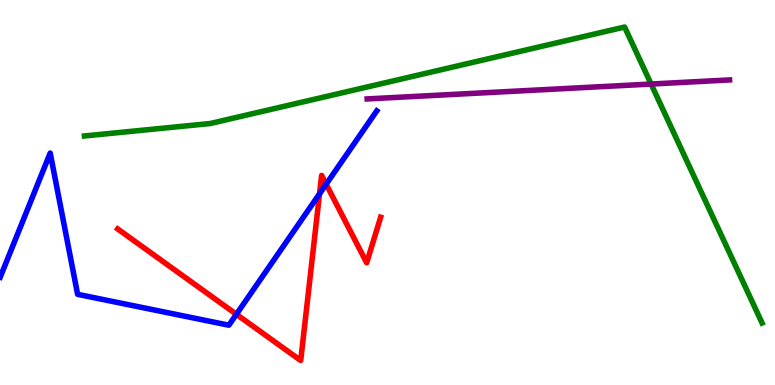[{'lines': ['blue', 'red'], 'intersections': [{'x': 3.05, 'y': 1.84}, {'x': 4.12, 'y': 4.97}, {'x': 4.21, 'y': 5.22}]}, {'lines': ['green', 'red'], 'intersections': []}, {'lines': ['purple', 'red'], 'intersections': []}, {'lines': ['blue', 'green'], 'intersections': []}, {'lines': ['blue', 'purple'], 'intersections': []}, {'lines': ['green', 'purple'], 'intersections': [{'x': 8.4, 'y': 7.82}]}]